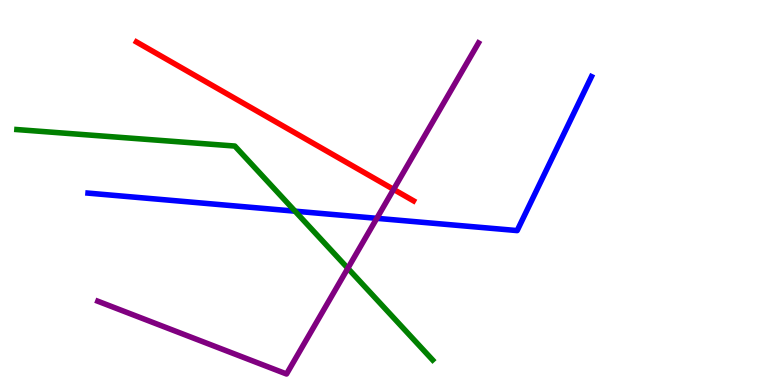[{'lines': ['blue', 'red'], 'intersections': []}, {'lines': ['green', 'red'], 'intersections': []}, {'lines': ['purple', 'red'], 'intersections': [{'x': 5.08, 'y': 5.08}]}, {'lines': ['blue', 'green'], 'intersections': [{'x': 3.81, 'y': 4.51}]}, {'lines': ['blue', 'purple'], 'intersections': [{'x': 4.86, 'y': 4.33}]}, {'lines': ['green', 'purple'], 'intersections': [{'x': 4.49, 'y': 3.03}]}]